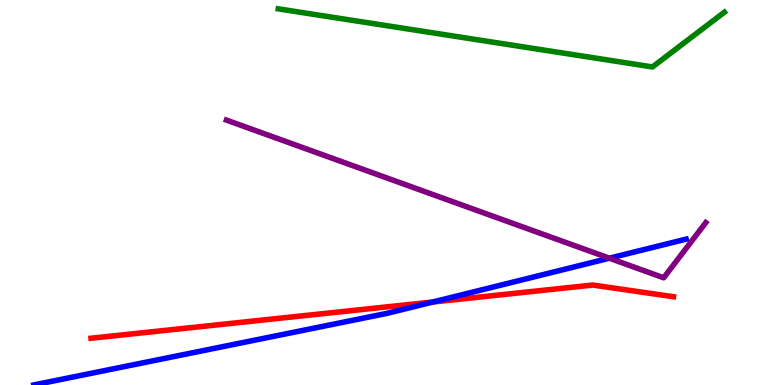[{'lines': ['blue', 'red'], 'intersections': [{'x': 5.58, 'y': 2.16}]}, {'lines': ['green', 'red'], 'intersections': []}, {'lines': ['purple', 'red'], 'intersections': []}, {'lines': ['blue', 'green'], 'intersections': []}, {'lines': ['blue', 'purple'], 'intersections': [{'x': 7.86, 'y': 3.29}]}, {'lines': ['green', 'purple'], 'intersections': []}]